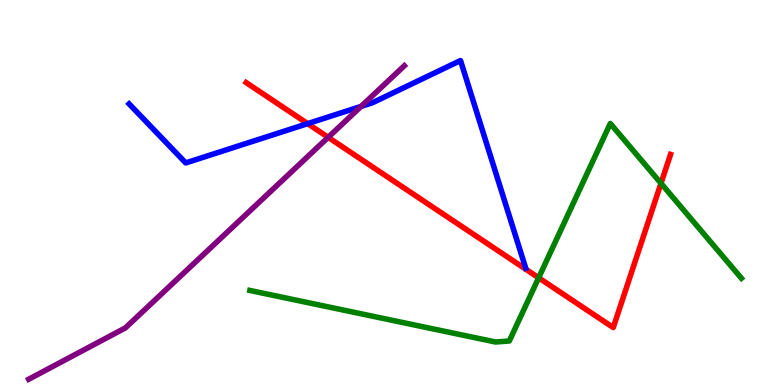[{'lines': ['blue', 'red'], 'intersections': [{'x': 3.97, 'y': 6.79}]}, {'lines': ['green', 'red'], 'intersections': [{'x': 6.95, 'y': 2.78}, {'x': 8.53, 'y': 5.24}]}, {'lines': ['purple', 'red'], 'intersections': [{'x': 4.23, 'y': 6.43}]}, {'lines': ['blue', 'green'], 'intersections': []}, {'lines': ['blue', 'purple'], 'intersections': [{'x': 4.66, 'y': 7.24}]}, {'lines': ['green', 'purple'], 'intersections': []}]